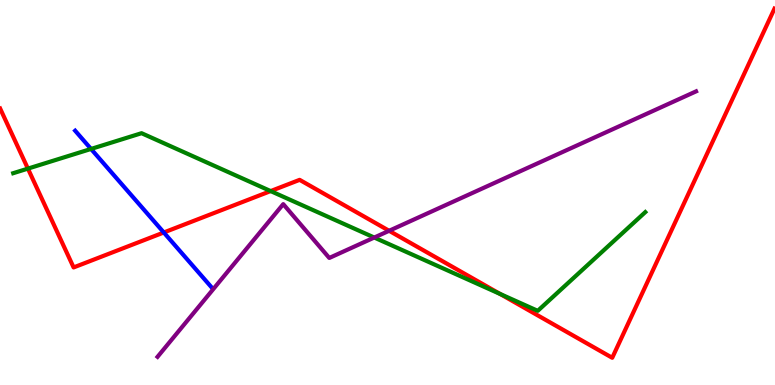[{'lines': ['blue', 'red'], 'intersections': [{'x': 2.11, 'y': 3.96}]}, {'lines': ['green', 'red'], 'intersections': [{'x': 0.36, 'y': 5.62}, {'x': 3.49, 'y': 5.04}, {'x': 6.45, 'y': 2.37}]}, {'lines': ['purple', 'red'], 'intersections': [{'x': 5.02, 'y': 4.01}]}, {'lines': ['blue', 'green'], 'intersections': [{'x': 1.17, 'y': 6.13}]}, {'lines': ['blue', 'purple'], 'intersections': []}, {'lines': ['green', 'purple'], 'intersections': [{'x': 4.83, 'y': 3.83}]}]